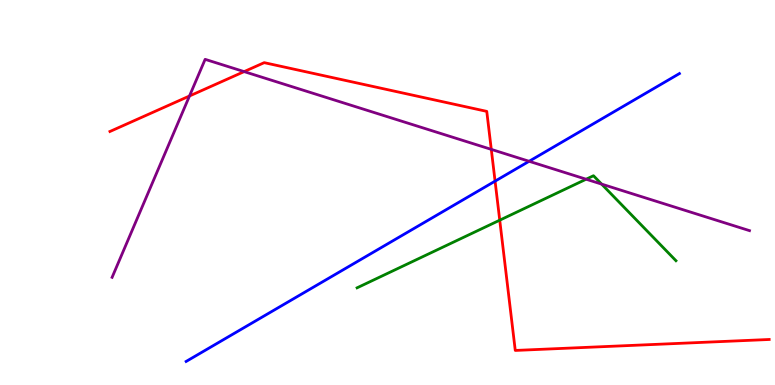[{'lines': ['blue', 'red'], 'intersections': [{'x': 6.39, 'y': 5.29}]}, {'lines': ['green', 'red'], 'intersections': [{'x': 6.45, 'y': 4.28}]}, {'lines': ['purple', 'red'], 'intersections': [{'x': 2.45, 'y': 7.51}, {'x': 3.15, 'y': 8.14}, {'x': 6.34, 'y': 6.12}]}, {'lines': ['blue', 'green'], 'intersections': []}, {'lines': ['blue', 'purple'], 'intersections': [{'x': 6.83, 'y': 5.81}]}, {'lines': ['green', 'purple'], 'intersections': [{'x': 7.56, 'y': 5.34}, {'x': 7.76, 'y': 5.22}]}]